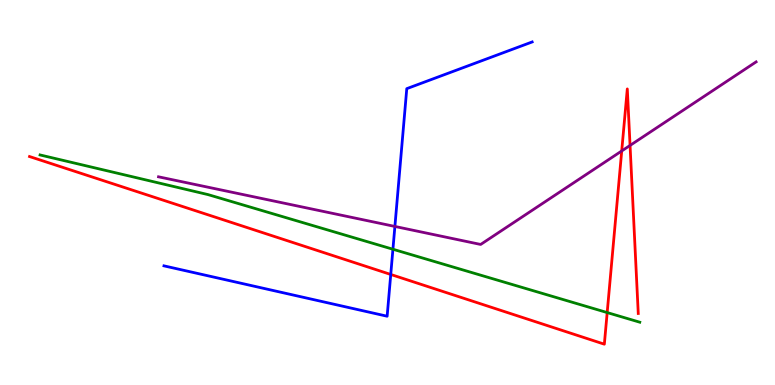[{'lines': ['blue', 'red'], 'intersections': [{'x': 5.04, 'y': 2.87}]}, {'lines': ['green', 'red'], 'intersections': [{'x': 7.83, 'y': 1.88}]}, {'lines': ['purple', 'red'], 'intersections': [{'x': 8.02, 'y': 6.08}, {'x': 8.13, 'y': 6.22}]}, {'lines': ['blue', 'green'], 'intersections': [{'x': 5.07, 'y': 3.53}]}, {'lines': ['blue', 'purple'], 'intersections': [{'x': 5.1, 'y': 4.12}]}, {'lines': ['green', 'purple'], 'intersections': []}]